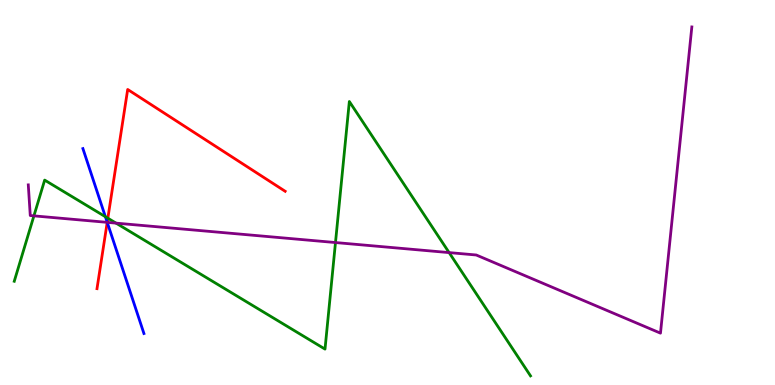[{'lines': ['blue', 'red'], 'intersections': [{'x': 1.38, 'y': 4.23}]}, {'lines': ['green', 'red'], 'intersections': [{'x': 1.39, 'y': 4.33}]}, {'lines': ['purple', 'red'], 'intersections': [{'x': 1.38, 'y': 4.22}]}, {'lines': ['blue', 'green'], 'intersections': [{'x': 1.36, 'y': 4.37}]}, {'lines': ['blue', 'purple'], 'intersections': [{'x': 1.38, 'y': 4.22}]}, {'lines': ['green', 'purple'], 'intersections': [{'x': 0.438, 'y': 4.39}, {'x': 1.5, 'y': 4.2}, {'x': 4.33, 'y': 3.7}, {'x': 5.79, 'y': 3.44}]}]